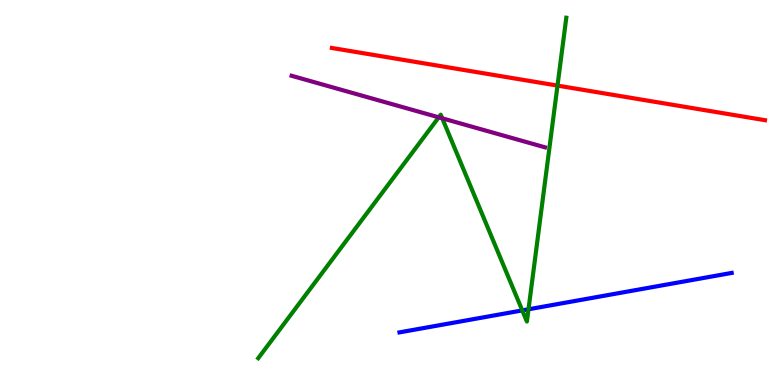[{'lines': ['blue', 'red'], 'intersections': []}, {'lines': ['green', 'red'], 'intersections': [{'x': 7.19, 'y': 7.78}]}, {'lines': ['purple', 'red'], 'intersections': []}, {'lines': ['blue', 'green'], 'intersections': [{'x': 6.74, 'y': 1.94}, {'x': 6.82, 'y': 1.97}]}, {'lines': ['blue', 'purple'], 'intersections': []}, {'lines': ['green', 'purple'], 'intersections': [{'x': 5.66, 'y': 6.95}, {'x': 5.71, 'y': 6.93}]}]